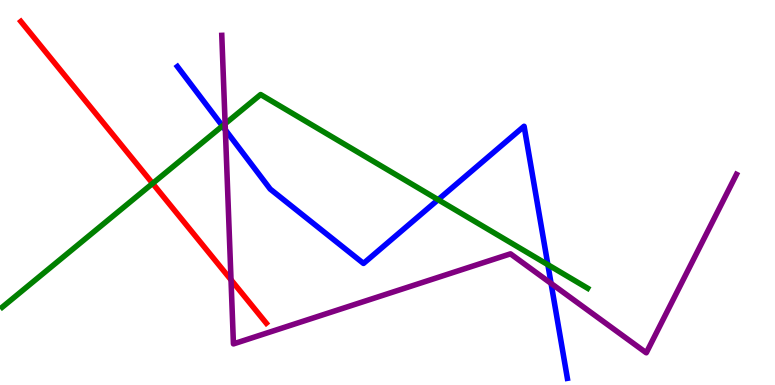[{'lines': ['blue', 'red'], 'intersections': []}, {'lines': ['green', 'red'], 'intersections': [{'x': 1.97, 'y': 5.24}]}, {'lines': ['purple', 'red'], 'intersections': [{'x': 2.98, 'y': 2.73}]}, {'lines': ['blue', 'green'], 'intersections': [{'x': 2.87, 'y': 6.73}, {'x': 5.65, 'y': 4.81}, {'x': 7.07, 'y': 3.12}]}, {'lines': ['blue', 'purple'], 'intersections': [{'x': 2.91, 'y': 6.63}, {'x': 7.11, 'y': 2.64}]}, {'lines': ['green', 'purple'], 'intersections': [{'x': 2.9, 'y': 6.79}]}]